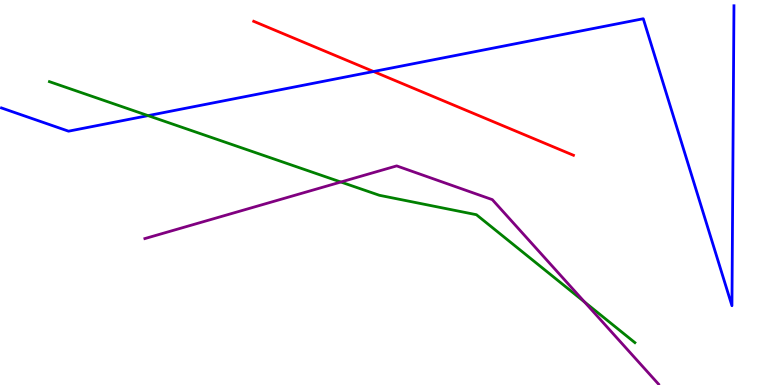[{'lines': ['blue', 'red'], 'intersections': [{'x': 4.82, 'y': 8.14}]}, {'lines': ['green', 'red'], 'intersections': []}, {'lines': ['purple', 'red'], 'intersections': []}, {'lines': ['blue', 'green'], 'intersections': [{'x': 1.91, 'y': 7.0}]}, {'lines': ['blue', 'purple'], 'intersections': []}, {'lines': ['green', 'purple'], 'intersections': [{'x': 4.4, 'y': 5.27}, {'x': 7.54, 'y': 2.16}]}]